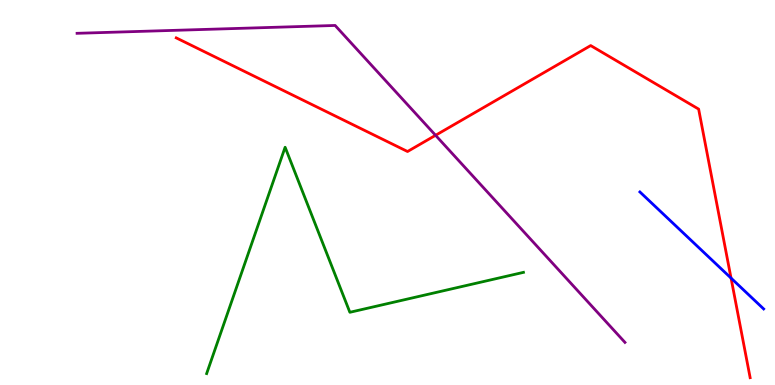[{'lines': ['blue', 'red'], 'intersections': [{'x': 9.43, 'y': 2.78}]}, {'lines': ['green', 'red'], 'intersections': []}, {'lines': ['purple', 'red'], 'intersections': [{'x': 5.62, 'y': 6.49}]}, {'lines': ['blue', 'green'], 'intersections': []}, {'lines': ['blue', 'purple'], 'intersections': []}, {'lines': ['green', 'purple'], 'intersections': []}]